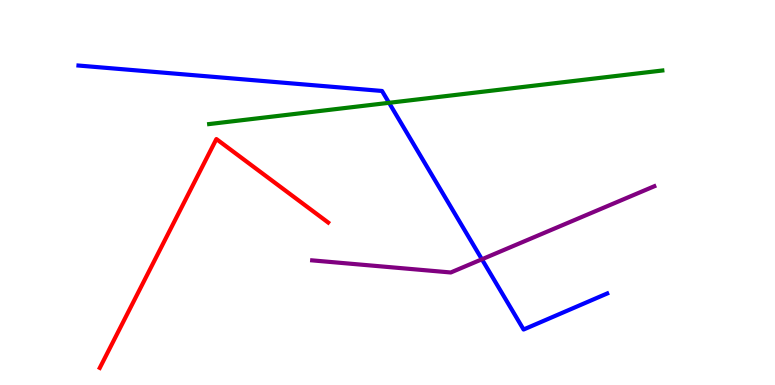[{'lines': ['blue', 'red'], 'intersections': []}, {'lines': ['green', 'red'], 'intersections': []}, {'lines': ['purple', 'red'], 'intersections': []}, {'lines': ['blue', 'green'], 'intersections': [{'x': 5.02, 'y': 7.33}]}, {'lines': ['blue', 'purple'], 'intersections': [{'x': 6.22, 'y': 3.27}]}, {'lines': ['green', 'purple'], 'intersections': []}]